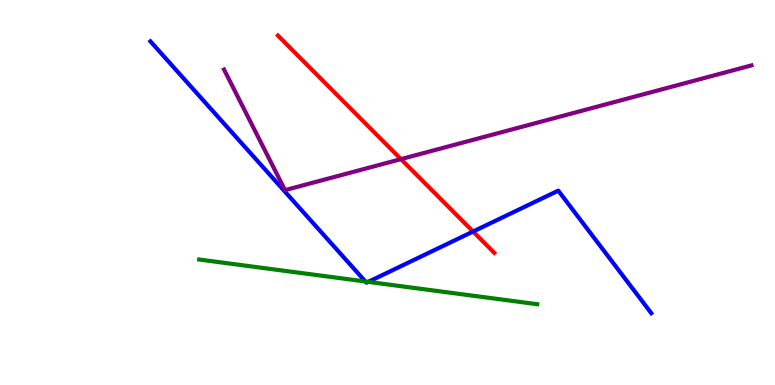[{'lines': ['blue', 'red'], 'intersections': [{'x': 6.1, 'y': 3.99}]}, {'lines': ['green', 'red'], 'intersections': []}, {'lines': ['purple', 'red'], 'intersections': [{'x': 5.17, 'y': 5.87}]}, {'lines': ['blue', 'green'], 'intersections': [{'x': 4.71, 'y': 2.69}, {'x': 4.75, 'y': 2.68}]}, {'lines': ['blue', 'purple'], 'intersections': []}, {'lines': ['green', 'purple'], 'intersections': []}]